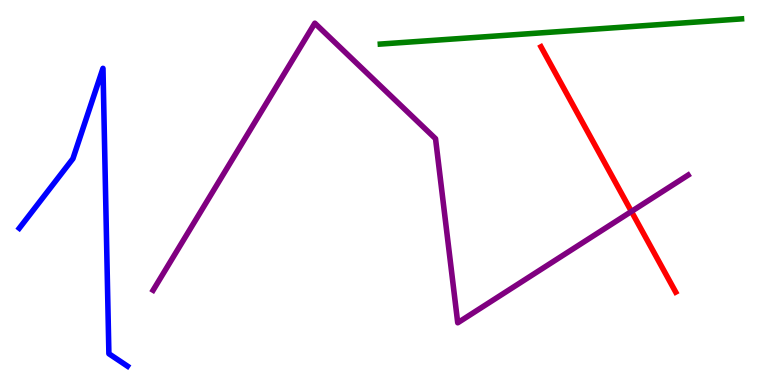[{'lines': ['blue', 'red'], 'intersections': []}, {'lines': ['green', 'red'], 'intersections': []}, {'lines': ['purple', 'red'], 'intersections': [{'x': 8.15, 'y': 4.51}]}, {'lines': ['blue', 'green'], 'intersections': []}, {'lines': ['blue', 'purple'], 'intersections': []}, {'lines': ['green', 'purple'], 'intersections': []}]